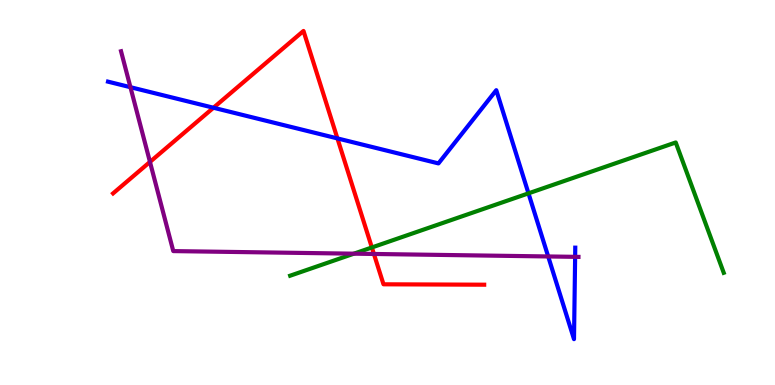[{'lines': ['blue', 'red'], 'intersections': [{'x': 2.75, 'y': 7.2}, {'x': 4.35, 'y': 6.4}]}, {'lines': ['green', 'red'], 'intersections': [{'x': 4.8, 'y': 3.57}]}, {'lines': ['purple', 'red'], 'intersections': [{'x': 1.94, 'y': 5.79}, {'x': 4.82, 'y': 3.4}]}, {'lines': ['blue', 'green'], 'intersections': [{'x': 6.82, 'y': 4.98}]}, {'lines': ['blue', 'purple'], 'intersections': [{'x': 1.68, 'y': 7.74}, {'x': 7.07, 'y': 3.34}, {'x': 7.42, 'y': 3.33}]}, {'lines': ['green', 'purple'], 'intersections': [{'x': 4.57, 'y': 3.41}]}]